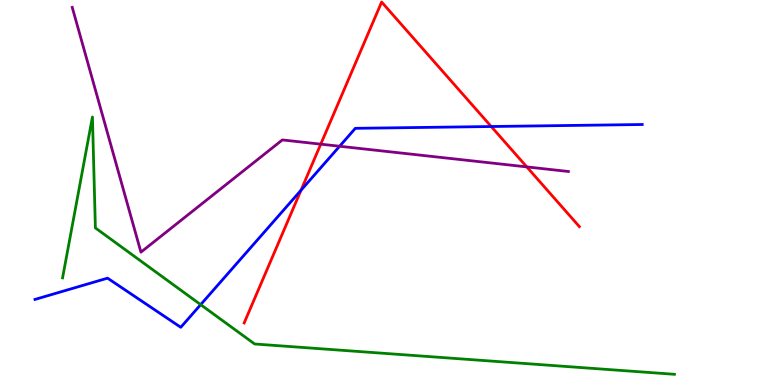[{'lines': ['blue', 'red'], 'intersections': [{'x': 3.88, 'y': 5.06}, {'x': 6.34, 'y': 6.71}]}, {'lines': ['green', 'red'], 'intersections': []}, {'lines': ['purple', 'red'], 'intersections': [{'x': 4.14, 'y': 6.26}, {'x': 6.8, 'y': 5.66}]}, {'lines': ['blue', 'green'], 'intersections': [{'x': 2.59, 'y': 2.09}]}, {'lines': ['blue', 'purple'], 'intersections': [{'x': 4.38, 'y': 6.2}]}, {'lines': ['green', 'purple'], 'intersections': []}]